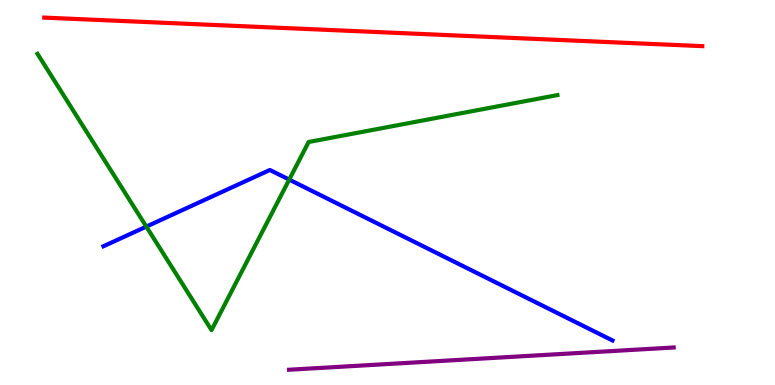[{'lines': ['blue', 'red'], 'intersections': []}, {'lines': ['green', 'red'], 'intersections': []}, {'lines': ['purple', 'red'], 'intersections': []}, {'lines': ['blue', 'green'], 'intersections': [{'x': 1.89, 'y': 4.11}, {'x': 3.73, 'y': 5.33}]}, {'lines': ['blue', 'purple'], 'intersections': []}, {'lines': ['green', 'purple'], 'intersections': []}]